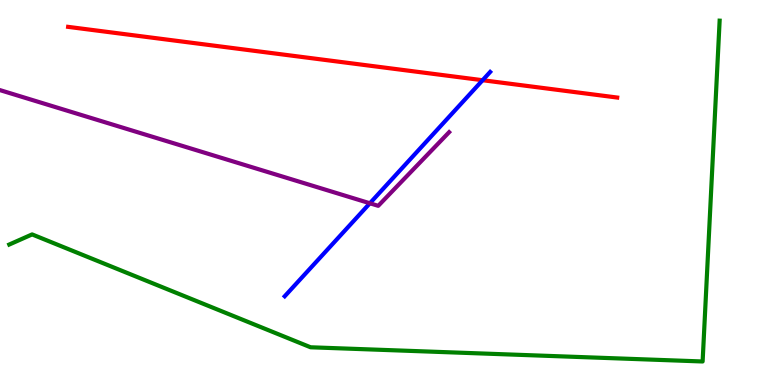[{'lines': ['blue', 'red'], 'intersections': [{'x': 6.23, 'y': 7.92}]}, {'lines': ['green', 'red'], 'intersections': []}, {'lines': ['purple', 'red'], 'intersections': []}, {'lines': ['blue', 'green'], 'intersections': []}, {'lines': ['blue', 'purple'], 'intersections': [{'x': 4.77, 'y': 4.72}]}, {'lines': ['green', 'purple'], 'intersections': []}]